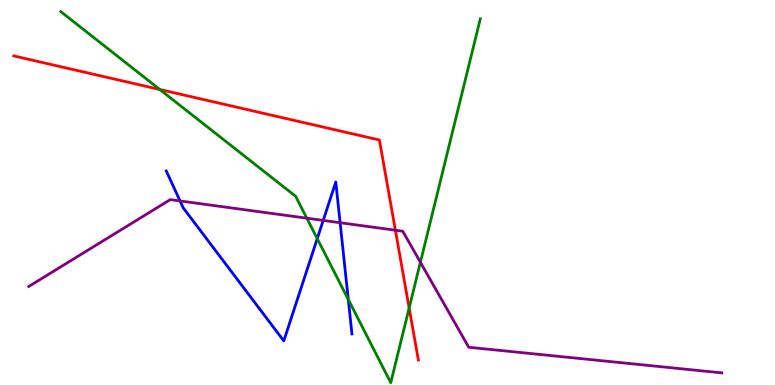[{'lines': ['blue', 'red'], 'intersections': []}, {'lines': ['green', 'red'], 'intersections': [{'x': 2.06, 'y': 7.68}, {'x': 5.28, 'y': 2.0}]}, {'lines': ['purple', 'red'], 'intersections': [{'x': 5.1, 'y': 4.02}]}, {'lines': ['blue', 'green'], 'intersections': [{'x': 4.09, 'y': 3.8}, {'x': 4.49, 'y': 2.22}]}, {'lines': ['blue', 'purple'], 'intersections': [{'x': 2.32, 'y': 4.78}, {'x': 4.17, 'y': 4.27}, {'x': 4.39, 'y': 4.22}]}, {'lines': ['green', 'purple'], 'intersections': [{'x': 3.96, 'y': 4.33}, {'x': 5.42, 'y': 3.19}]}]